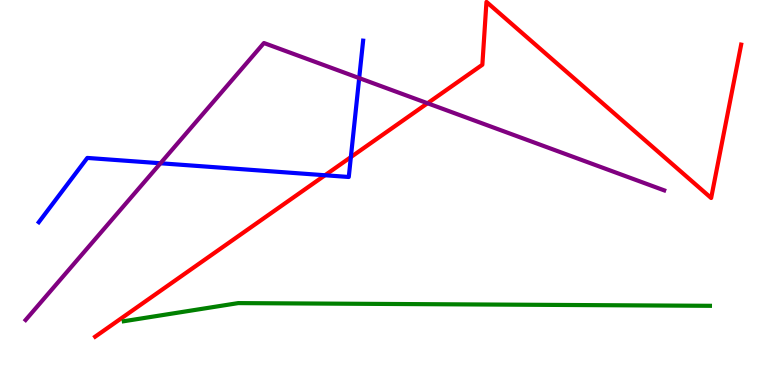[{'lines': ['blue', 'red'], 'intersections': [{'x': 4.19, 'y': 5.45}, {'x': 4.53, 'y': 5.92}]}, {'lines': ['green', 'red'], 'intersections': []}, {'lines': ['purple', 'red'], 'intersections': [{'x': 5.52, 'y': 7.32}]}, {'lines': ['blue', 'green'], 'intersections': []}, {'lines': ['blue', 'purple'], 'intersections': [{'x': 2.07, 'y': 5.76}, {'x': 4.63, 'y': 7.97}]}, {'lines': ['green', 'purple'], 'intersections': []}]